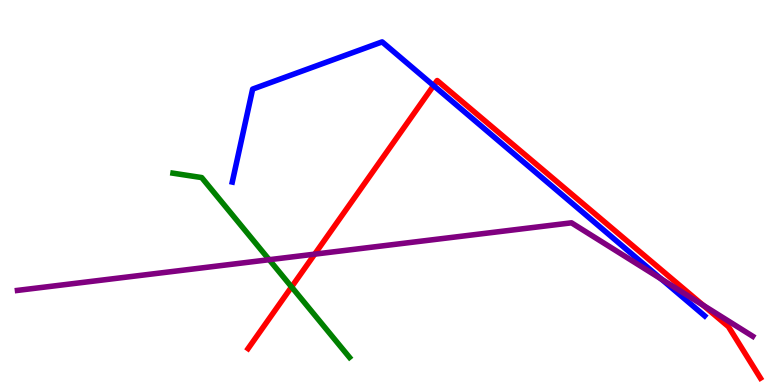[{'lines': ['blue', 'red'], 'intersections': [{'x': 5.59, 'y': 7.78}]}, {'lines': ['green', 'red'], 'intersections': [{'x': 3.76, 'y': 2.55}]}, {'lines': ['purple', 'red'], 'intersections': [{'x': 4.06, 'y': 3.4}, {'x': 9.07, 'y': 2.07}]}, {'lines': ['blue', 'green'], 'intersections': []}, {'lines': ['blue', 'purple'], 'intersections': [{'x': 8.53, 'y': 2.75}]}, {'lines': ['green', 'purple'], 'intersections': [{'x': 3.47, 'y': 3.25}]}]